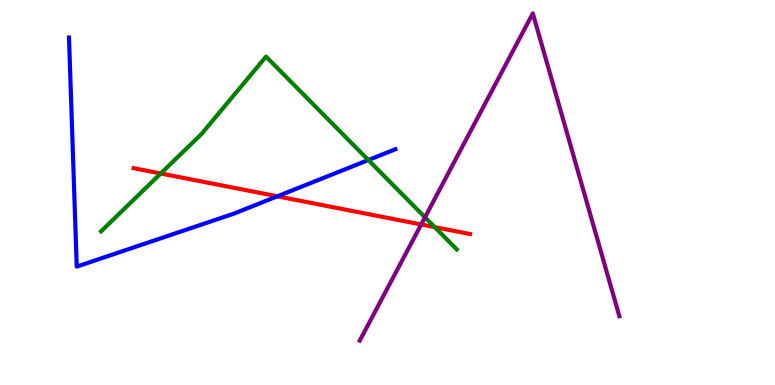[{'lines': ['blue', 'red'], 'intersections': [{'x': 3.58, 'y': 4.9}]}, {'lines': ['green', 'red'], 'intersections': [{'x': 2.07, 'y': 5.49}, {'x': 5.61, 'y': 4.1}]}, {'lines': ['purple', 'red'], 'intersections': [{'x': 5.43, 'y': 4.17}]}, {'lines': ['blue', 'green'], 'intersections': [{'x': 4.75, 'y': 5.84}]}, {'lines': ['blue', 'purple'], 'intersections': []}, {'lines': ['green', 'purple'], 'intersections': [{'x': 5.48, 'y': 4.36}]}]